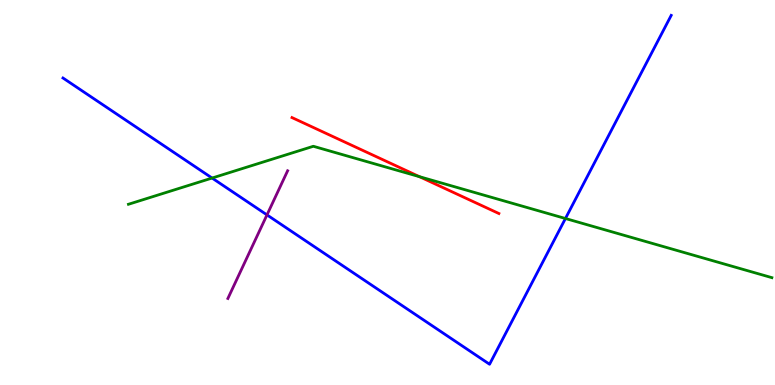[{'lines': ['blue', 'red'], 'intersections': []}, {'lines': ['green', 'red'], 'intersections': [{'x': 5.41, 'y': 5.41}]}, {'lines': ['purple', 'red'], 'intersections': []}, {'lines': ['blue', 'green'], 'intersections': [{'x': 2.74, 'y': 5.38}, {'x': 7.3, 'y': 4.32}]}, {'lines': ['blue', 'purple'], 'intersections': [{'x': 3.44, 'y': 4.42}]}, {'lines': ['green', 'purple'], 'intersections': []}]